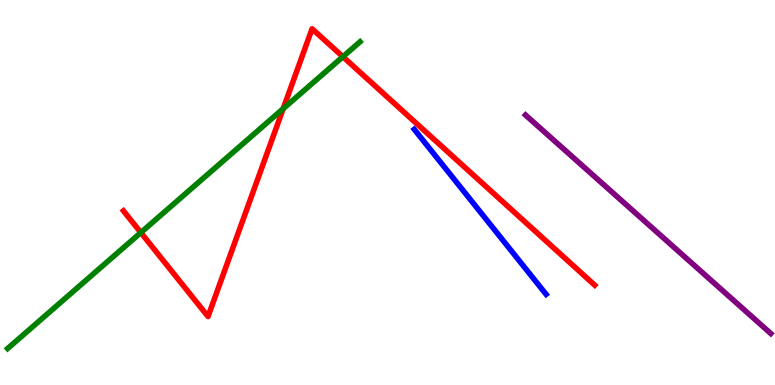[{'lines': ['blue', 'red'], 'intersections': []}, {'lines': ['green', 'red'], 'intersections': [{'x': 1.82, 'y': 3.96}, {'x': 3.65, 'y': 7.18}, {'x': 4.42, 'y': 8.53}]}, {'lines': ['purple', 'red'], 'intersections': []}, {'lines': ['blue', 'green'], 'intersections': []}, {'lines': ['blue', 'purple'], 'intersections': []}, {'lines': ['green', 'purple'], 'intersections': []}]